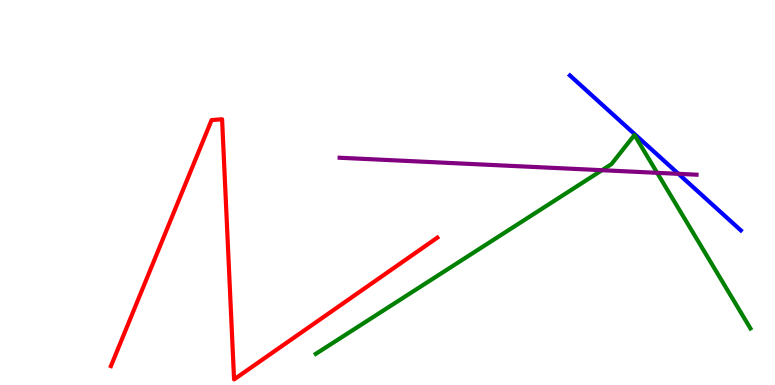[{'lines': ['blue', 'red'], 'intersections': []}, {'lines': ['green', 'red'], 'intersections': []}, {'lines': ['purple', 'red'], 'intersections': []}, {'lines': ['blue', 'green'], 'intersections': []}, {'lines': ['blue', 'purple'], 'intersections': [{'x': 8.75, 'y': 5.48}]}, {'lines': ['green', 'purple'], 'intersections': [{'x': 7.77, 'y': 5.58}, {'x': 8.48, 'y': 5.51}]}]